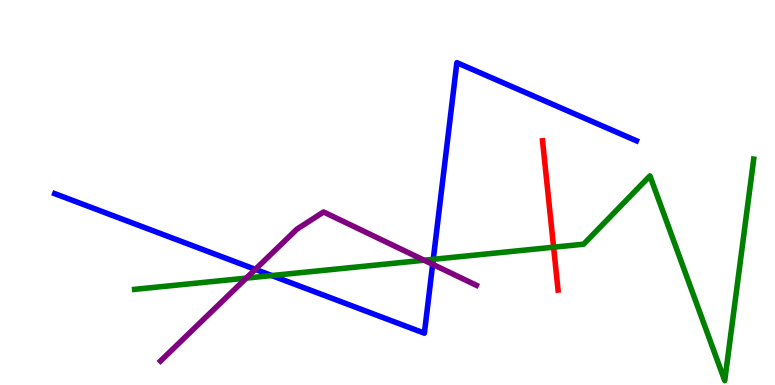[{'lines': ['blue', 'red'], 'intersections': []}, {'lines': ['green', 'red'], 'intersections': [{'x': 7.14, 'y': 3.58}]}, {'lines': ['purple', 'red'], 'intersections': []}, {'lines': ['blue', 'green'], 'intersections': [{'x': 3.51, 'y': 2.84}, {'x': 5.59, 'y': 3.26}]}, {'lines': ['blue', 'purple'], 'intersections': [{'x': 3.29, 'y': 3.0}, {'x': 5.58, 'y': 3.13}]}, {'lines': ['green', 'purple'], 'intersections': [{'x': 3.18, 'y': 2.78}, {'x': 5.47, 'y': 3.24}]}]